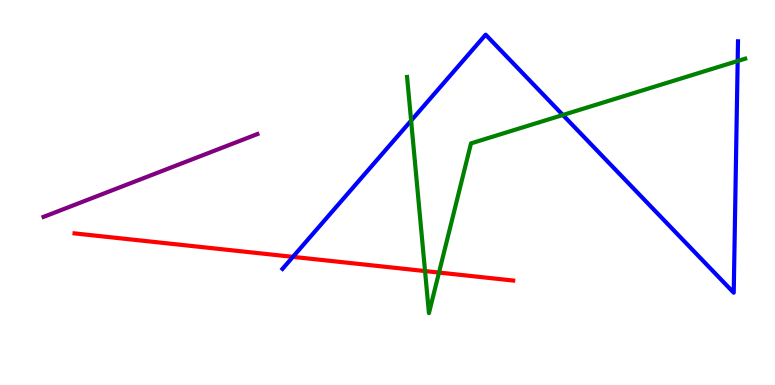[{'lines': ['blue', 'red'], 'intersections': [{'x': 3.78, 'y': 3.33}]}, {'lines': ['green', 'red'], 'intersections': [{'x': 5.48, 'y': 2.96}, {'x': 5.66, 'y': 2.92}]}, {'lines': ['purple', 'red'], 'intersections': []}, {'lines': ['blue', 'green'], 'intersections': [{'x': 5.3, 'y': 6.87}, {'x': 7.26, 'y': 7.01}, {'x': 9.52, 'y': 8.42}]}, {'lines': ['blue', 'purple'], 'intersections': []}, {'lines': ['green', 'purple'], 'intersections': []}]